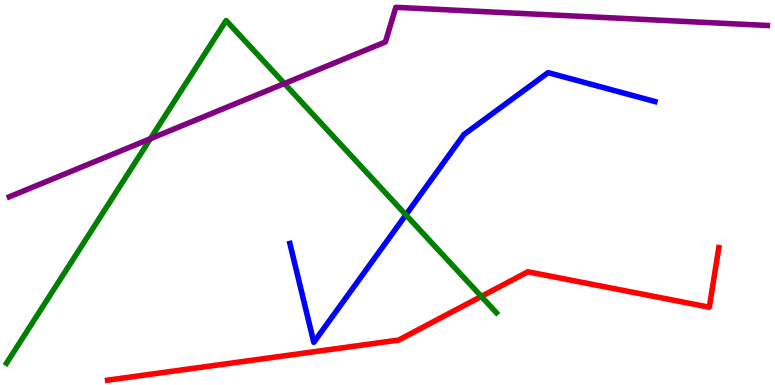[{'lines': ['blue', 'red'], 'intersections': []}, {'lines': ['green', 'red'], 'intersections': [{'x': 6.21, 'y': 2.3}]}, {'lines': ['purple', 'red'], 'intersections': []}, {'lines': ['blue', 'green'], 'intersections': [{'x': 5.24, 'y': 4.42}]}, {'lines': ['blue', 'purple'], 'intersections': []}, {'lines': ['green', 'purple'], 'intersections': [{'x': 1.94, 'y': 6.4}, {'x': 3.67, 'y': 7.83}]}]